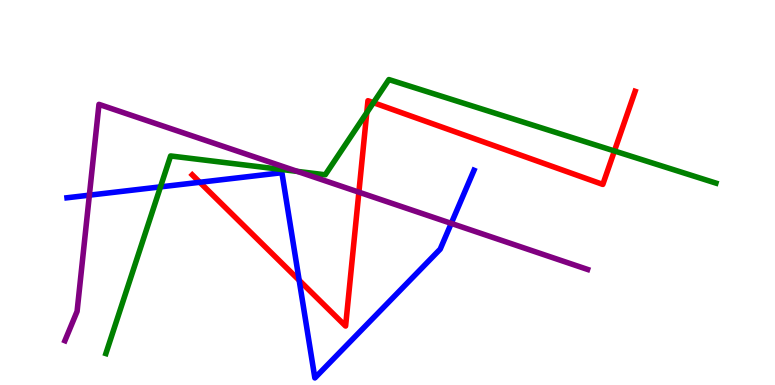[{'lines': ['blue', 'red'], 'intersections': [{'x': 2.58, 'y': 5.27}, {'x': 3.86, 'y': 2.72}]}, {'lines': ['green', 'red'], 'intersections': [{'x': 4.73, 'y': 7.07}, {'x': 4.82, 'y': 7.33}, {'x': 7.93, 'y': 6.08}]}, {'lines': ['purple', 'red'], 'intersections': [{'x': 4.63, 'y': 5.01}]}, {'lines': ['blue', 'green'], 'intersections': [{'x': 2.07, 'y': 5.15}]}, {'lines': ['blue', 'purple'], 'intersections': [{'x': 1.15, 'y': 4.93}, {'x': 5.82, 'y': 4.2}]}, {'lines': ['green', 'purple'], 'intersections': [{'x': 3.84, 'y': 5.55}]}]